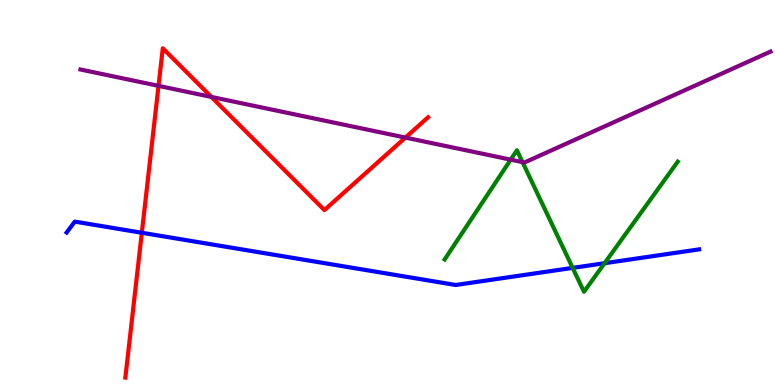[{'lines': ['blue', 'red'], 'intersections': [{'x': 1.83, 'y': 3.95}]}, {'lines': ['green', 'red'], 'intersections': []}, {'lines': ['purple', 'red'], 'intersections': [{'x': 2.05, 'y': 7.77}, {'x': 2.73, 'y': 7.48}, {'x': 5.23, 'y': 6.43}]}, {'lines': ['blue', 'green'], 'intersections': [{'x': 7.39, 'y': 3.04}, {'x': 7.8, 'y': 3.16}]}, {'lines': ['blue', 'purple'], 'intersections': []}, {'lines': ['green', 'purple'], 'intersections': [{'x': 6.59, 'y': 5.85}, {'x': 6.74, 'y': 5.79}]}]